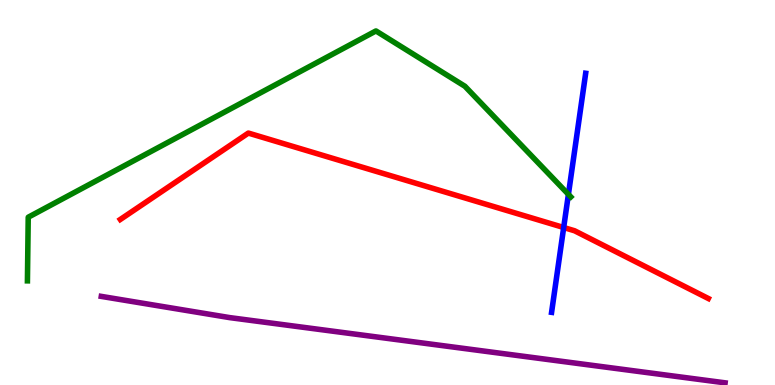[{'lines': ['blue', 'red'], 'intersections': [{'x': 7.27, 'y': 4.09}]}, {'lines': ['green', 'red'], 'intersections': []}, {'lines': ['purple', 'red'], 'intersections': []}, {'lines': ['blue', 'green'], 'intersections': [{'x': 7.33, 'y': 4.95}]}, {'lines': ['blue', 'purple'], 'intersections': []}, {'lines': ['green', 'purple'], 'intersections': []}]